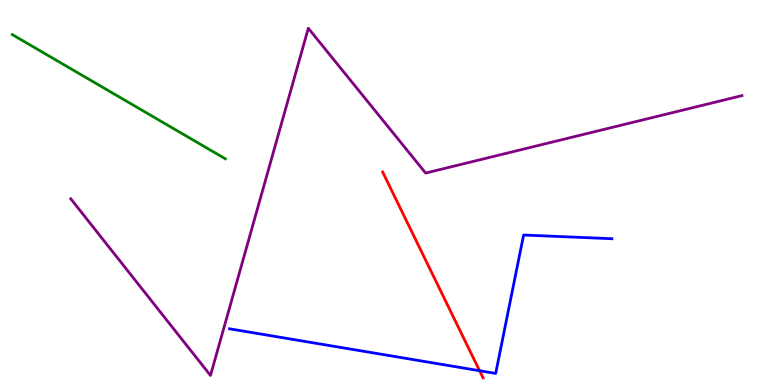[{'lines': ['blue', 'red'], 'intersections': [{'x': 6.19, 'y': 0.371}]}, {'lines': ['green', 'red'], 'intersections': []}, {'lines': ['purple', 'red'], 'intersections': []}, {'lines': ['blue', 'green'], 'intersections': []}, {'lines': ['blue', 'purple'], 'intersections': []}, {'lines': ['green', 'purple'], 'intersections': []}]